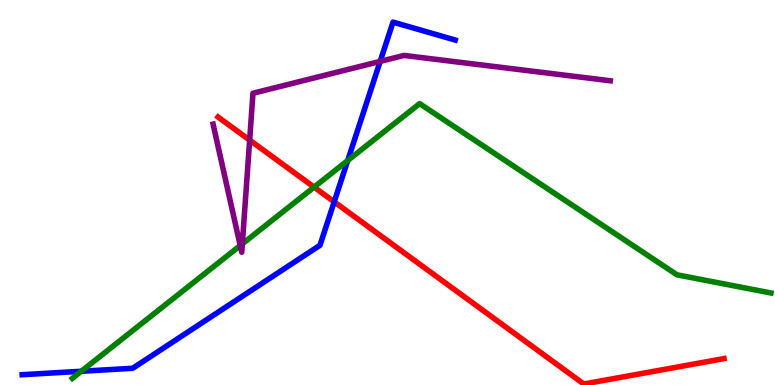[{'lines': ['blue', 'red'], 'intersections': [{'x': 4.31, 'y': 4.76}]}, {'lines': ['green', 'red'], 'intersections': [{'x': 4.05, 'y': 5.14}]}, {'lines': ['purple', 'red'], 'intersections': [{'x': 3.22, 'y': 6.36}]}, {'lines': ['blue', 'green'], 'intersections': [{'x': 1.05, 'y': 0.357}, {'x': 4.49, 'y': 5.83}]}, {'lines': ['blue', 'purple'], 'intersections': [{'x': 4.91, 'y': 8.41}]}, {'lines': ['green', 'purple'], 'intersections': [{'x': 3.1, 'y': 3.62}, {'x': 3.13, 'y': 3.67}]}]